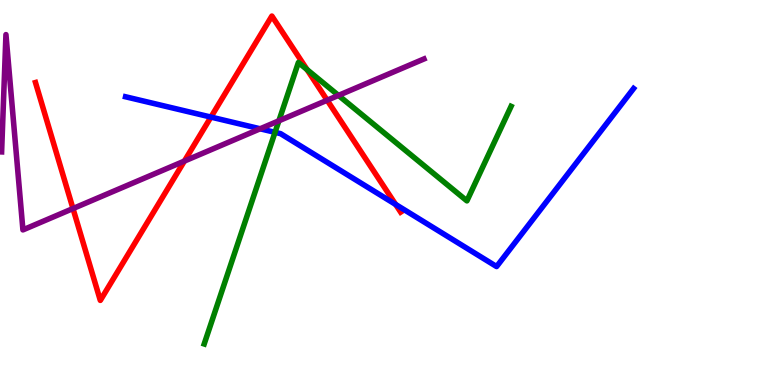[{'lines': ['blue', 'red'], 'intersections': [{'x': 2.72, 'y': 6.96}, {'x': 5.1, 'y': 4.69}]}, {'lines': ['green', 'red'], 'intersections': [{'x': 3.96, 'y': 8.19}]}, {'lines': ['purple', 'red'], 'intersections': [{'x': 0.942, 'y': 4.58}, {'x': 2.38, 'y': 5.82}, {'x': 4.22, 'y': 7.4}]}, {'lines': ['blue', 'green'], 'intersections': [{'x': 3.55, 'y': 6.56}]}, {'lines': ['blue', 'purple'], 'intersections': [{'x': 3.36, 'y': 6.65}]}, {'lines': ['green', 'purple'], 'intersections': [{'x': 3.6, 'y': 6.86}, {'x': 4.37, 'y': 7.52}]}]